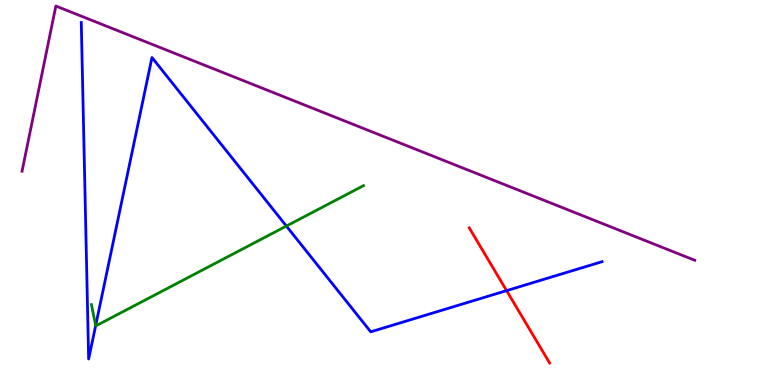[{'lines': ['blue', 'red'], 'intersections': [{'x': 6.54, 'y': 2.45}]}, {'lines': ['green', 'red'], 'intersections': []}, {'lines': ['purple', 'red'], 'intersections': []}, {'lines': ['blue', 'green'], 'intersections': [{'x': 1.23, 'y': 1.55}, {'x': 3.7, 'y': 4.13}]}, {'lines': ['blue', 'purple'], 'intersections': []}, {'lines': ['green', 'purple'], 'intersections': []}]